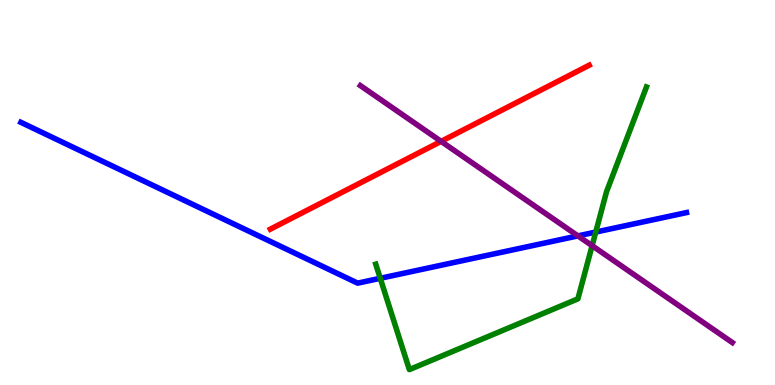[{'lines': ['blue', 'red'], 'intersections': []}, {'lines': ['green', 'red'], 'intersections': []}, {'lines': ['purple', 'red'], 'intersections': [{'x': 5.69, 'y': 6.33}]}, {'lines': ['blue', 'green'], 'intersections': [{'x': 4.91, 'y': 2.77}, {'x': 7.69, 'y': 3.97}]}, {'lines': ['blue', 'purple'], 'intersections': [{'x': 7.46, 'y': 3.87}]}, {'lines': ['green', 'purple'], 'intersections': [{'x': 7.64, 'y': 3.62}]}]